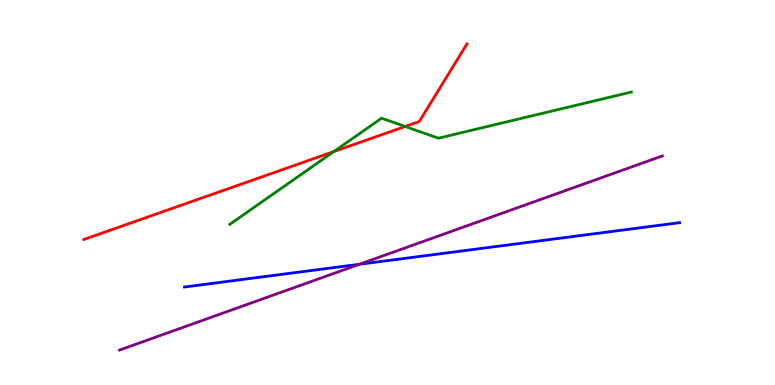[{'lines': ['blue', 'red'], 'intersections': []}, {'lines': ['green', 'red'], 'intersections': [{'x': 4.31, 'y': 6.06}, {'x': 5.23, 'y': 6.71}]}, {'lines': ['purple', 'red'], 'intersections': []}, {'lines': ['blue', 'green'], 'intersections': []}, {'lines': ['blue', 'purple'], 'intersections': [{'x': 4.64, 'y': 3.14}]}, {'lines': ['green', 'purple'], 'intersections': []}]